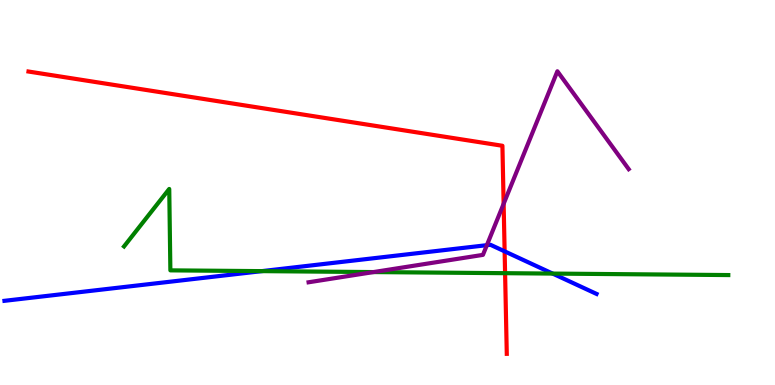[{'lines': ['blue', 'red'], 'intersections': [{'x': 6.51, 'y': 3.47}]}, {'lines': ['green', 'red'], 'intersections': [{'x': 6.52, 'y': 2.9}]}, {'lines': ['purple', 'red'], 'intersections': [{'x': 6.5, 'y': 4.71}]}, {'lines': ['blue', 'green'], 'intersections': [{'x': 3.38, 'y': 2.96}, {'x': 7.13, 'y': 2.89}]}, {'lines': ['blue', 'purple'], 'intersections': [{'x': 6.28, 'y': 3.63}]}, {'lines': ['green', 'purple'], 'intersections': [{'x': 4.82, 'y': 2.93}]}]